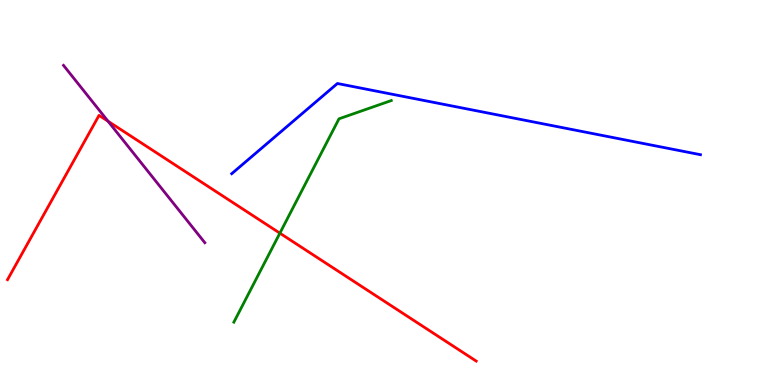[{'lines': ['blue', 'red'], 'intersections': []}, {'lines': ['green', 'red'], 'intersections': [{'x': 3.61, 'y': 3.94}]}, {'lines': ['purple', 'red'], 'intersections': [{'x': 1.39, 'y': 6.85}]}, {'lines': ['blue', 'green'], 'intersections': []}, {'lines': ['blue', 'purple'], 'intersections': []}, {'lines': ['green', 'purple'], 'intersections': []}]